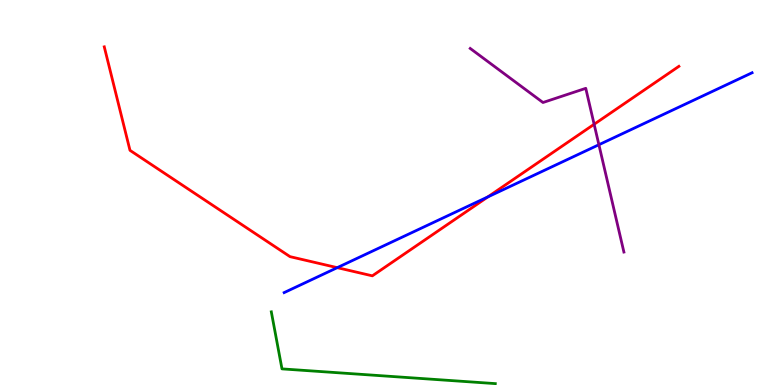[{'lines': ['blue', 'red'], 'intersections': [{'x': 4.35, 'y': 3.05}, {'x': 6.29, 'y': 4.89}]}, {'lines': ['green', 'red'], 'intersections': []}, {'lines': ['purple', 'red'], 'intersections': [{'x': 7.67, 'y': 6.77}]}, {'lines': ['blue', 'green'], 'intersections': []}, {'lines': ['blue', 'purple'], 'intersections': [{'x': 7.73, 'y': 6.24}]}, {'lines': ['green', 'purple'], 'intersections': []}]